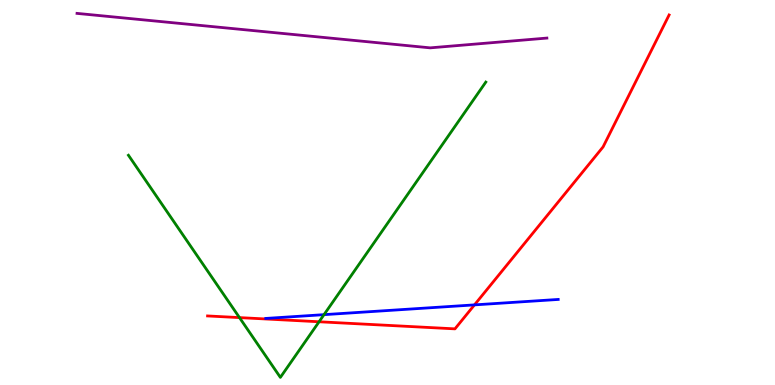[{'lines': ['blue', 'red'], 'intersections': [{'x': 6.12, 'y': 2.08}]}, {'lines': ['green', 'red'], 'intersections': [{'x': 3.09, 'y': 1.75}, {'x': 4.12, 'y': 1.64}]}, {'lines': ['purple', 'red'], 'intersections': []}, {'lines': ['blue', 'green'], 'intersections': [{'x': 4.18, 'y': 1.83}]}, {'lines': ['blue', 'purple'], 'intersections': []}, {'lines': ['green', 'purple'], 'intersections': []}]